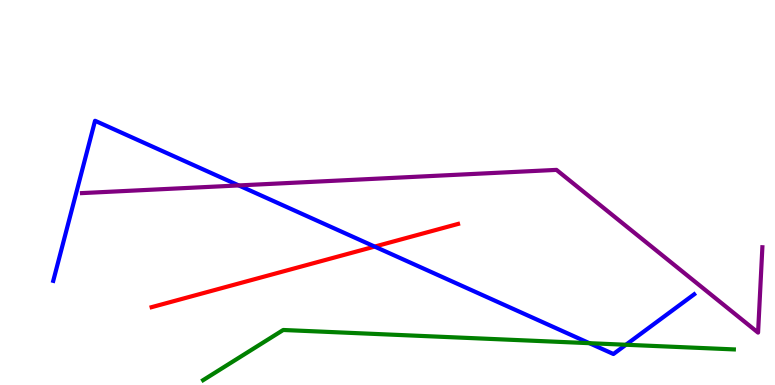[{'lines': ['blue', 'red'], 'intersections': [{'x': 4.83, 'y': 3.6}]}, {'lines': ['green', 'red'], 'intersections': []}, {'lines': ['purple', 'red'], 'intersections': []}, {'lines': ['blue', 'green'], 'intersections': [{'x': 7.6, 'y': 1.09}, {'x': 8.08, 'y': 1.05}]}, {'lines': ['blue', 'purple'], 'intersections': [{'x': 3.08, 'y': 5.18}]}, {'lines': ['green', 'purple'], 'intersections': []}]